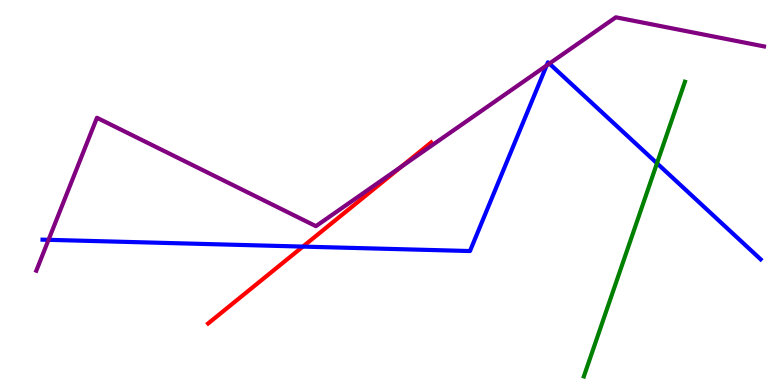[{'lines': ['blue', 'red'], 'intersections': [{'x': 3.91, 'y': 3.59}]}, {'lines': ['green', 'red'], 'intersections': []}, {'lines': ['purple', 'red'], 'intersections': [{'x': 5.18, 'y': 5.67}]}, {'lines': ['blue', 'green'], 'intersections': [{'x': 8.48, 'y': 5.76}]}, {'lines': ['blue', 'purple'], 'intersections': [{'x': 0.626, 'y': 3.77}, {'x': 7.05, 'y': 8.3}, {'x': 7.09, 'y': 8.35}]}, {'lines': ['green', 'purple'], 'intersections': []}]